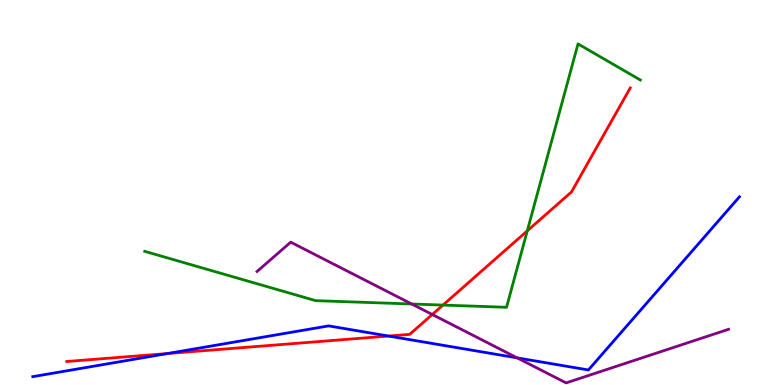[{'lines': ['blue', 'red'], 'intersections': [{'x': 2.16, 'y': 0.817}, {'x': 5.01, 'y': 1.27}]}, {'lines': ['green', 'red'], 'intersections': [{'x': 5.72, 'y': 2.08}, {'x': 6.8, 'y': 4.0}]}, {'lines': ['purple', 'red'], 'intersections': [{'x': 5.58, 'y': 1.83}]}, {'lines': ['blue', 'green'], 'intersections': []}, {'lines': ['blue', 'purple'], 'intersections': [{'x': 6.67, 'y': 0.705}]}, {'lines': ['green', 'purple'], 'intersections': [{'x': 5.31, 'y': 2.1}]}]